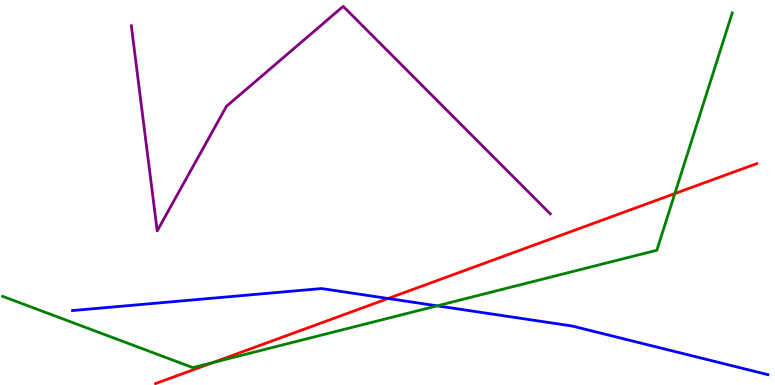[{'lines': ['blue', 'red'], 'intersections': [{'x': 5.01, 'y': 2.25}]}, {'lines': ['green', 'red'], 'intersections': [{'x': 2.75, 'y': 0.584}, {'x': 8.71, 'y': 4.97}]}, {'lines': ['purple', 'red'], 'intersections': []}, {'lines': ['blue', 'green'], 'intersections': [{'x': 5.64, 'y': 2.06}]}, {'lines': ['blue', 'purple'], 'intersections': []}, {'lines': ['green', 'purple'], 'intersections': []}]